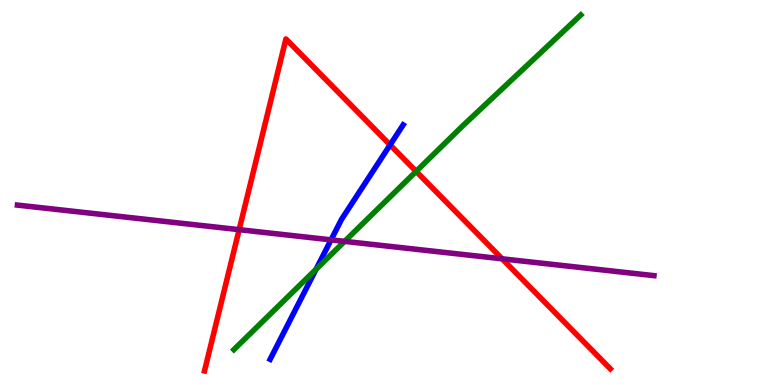[{'lines': ['blue', 'red'], 'intersections': [{'x': 5.03, 'y': 6.24}]}, {'lines': ['green', 'red'], 'intersections': [{'x': 5.37, 'y': 5.55}]}, {'lines': ['purple', 'red'], 'intersections': [{'x': 3.09, 'y': 4.03}, {'x': 6.48, 'y': 3.28}]}, {'lines': ['blue', 'green'], 'intersections': [{'x': 4.08, 'y': 3.01}]}, {'lines': ['blue', 'purple'], 'intersections': [{'x': 4.27, 'y': 3.77}]}, {'lines': ['green', 'purple'], 'intersections': [{'x': 4.45, 'y': 3.73}]}]